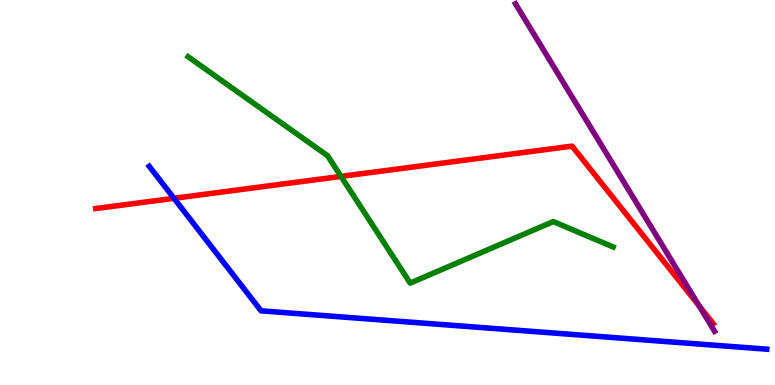[{'lines': ['blue', 'red'], 'intersections': [{'x': 2.24, 'y': 4.85}]}, {'lines': ['green', 'red'], 'intersections': [{'x': 4.4, 'y': 5.42}]}, {'lines': ['purple', 'red'], 'intersections': [{'x': 9.02, 'y': 2.06}]}, {'lines': ['blue', 'green'], 'intersections': []}, {'lines': ['blue', 'purple'], 'intersections': []}, {'lines': ['green', 'purple'], 'intersections': []}]